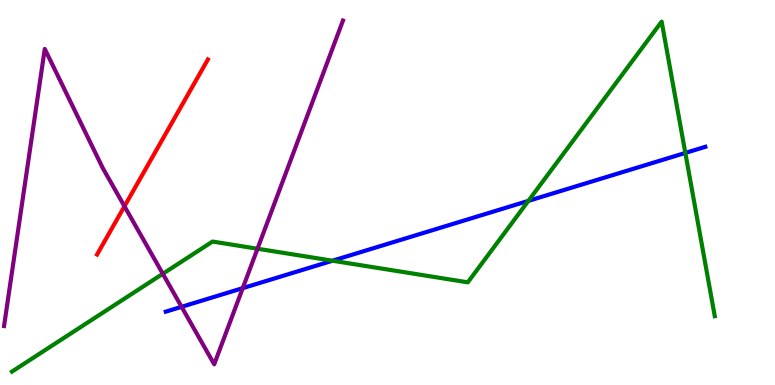[{'lines': ['blue', 'red'], 'intersections': []}, {'lines': ['green', 'red'], 'intersections': []}, {'lines': ['purple', 'red'], 'intersections': [{'x': 1.61, 'y': 4.64}]}, {'lines': ['blue', 'green'], 'intersections': [{'x': 4.29, 'y': 3.23}, {'x': 6.82, 'y': 4.78}, {'x': 8.84, 'y': 6.03}]}, {'lines': ['blue', 'purple'], 'intersections': [{'x': 2.34, 'y': 2.03}, {'x': 3.13, 'y': 2.52}]}, {'lines': ['green', 'purple'], 'intersections': [{'x': 2.1, 'y': 2.89}, {'x': 3.32, 'y': 3.54}]}]